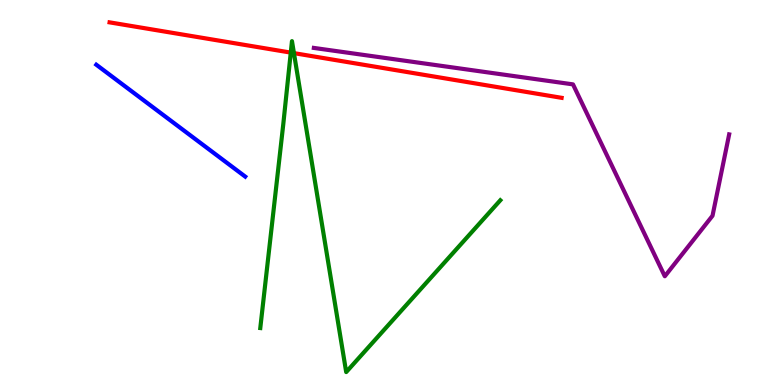[{'lines': ['blue', 'red'], 'intersections': []}, {'lines': ['green', 'red'], 'intersections': [{'x': 3.75, 'y': 8.63}, {'x': 3.79, 'y': 8.62}]}, {'lines': ['purple', 'red'], 'intersections': []}, {'lines': ['blue', 'green'], 'intersections': []}, {'lines': ['blue', 'purple'], 'intersections': []}, {'lines': ['green', 'purple'], 'intersections': []}]